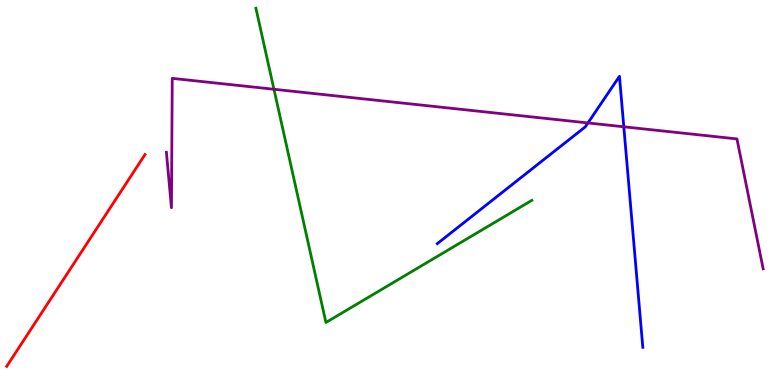[{'lines': ['blue', 'red'], 'intersections': []}, {'lines': ['green', 'red'], 'intersections': []}, {'lines': ['purple', 'red'], 'intersections': []}, {'lines': ['blue', 'green'], 'intersections': []}, {'lines': ['blue', 'purple'], 'intersections': [{'x': 7.59, 'y': 6.81}, {'x': 8.05, 'y': 6.71}]}, {'lines': ['green', 'purple'], 'intersections': [{'x': 3.53, 'y': 7.68}]}]